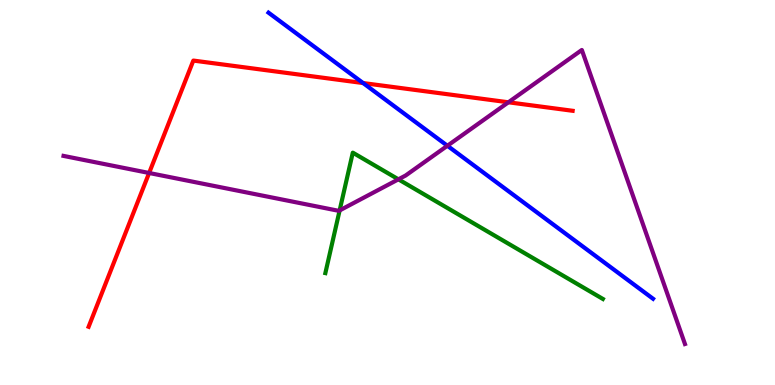[{'lines': ['blue', 'red'], 'intersections': [{'x': 4.69, 'y': 7.84}]}, {'lines': ['green', 'red'], 'intersections': []}, {'lines': ['purple', 'red'], 'intersections': [{'x': 1.92, 'y': 5.51}, {'x': 6.56, 'y': 7.34}]}, {'lines': ['blue', 'green'], 'intersections': []}, {'lines': ['blue', 'purple'], 'intersections': [{'x': 5.77, 'y': 6.21}]}, {'lines': ['green', 'purple'], 'intersections': [{'x': 4.38, 'y': 4.53}, {'x': 5.14, 'y': 5.34}]}]